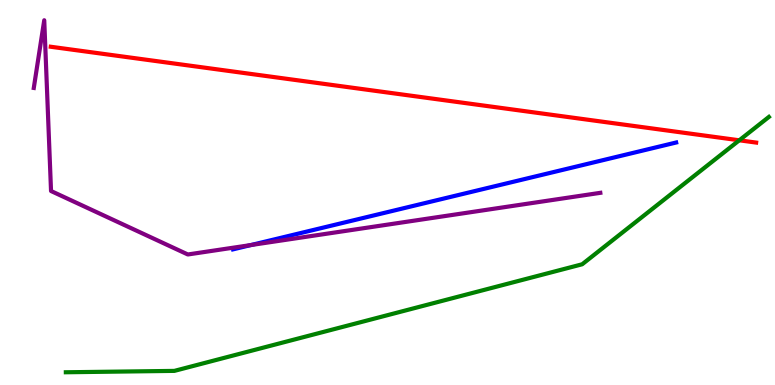[{'lines': ['blue', 'red'], 'intersections': []}, {'lines': ['green', 'red'], 'intersections': [{'x': 9.54, 'y': 6.36}]}, {'lines': ['purple', 'red'], 'intersections': []}, {'lines': ['blue', 'green'], 'intersections': []}, {'lines': ['blue', 'purple'], 'intersections': [{'x': 3.24, 'y': 3.64}]}, {'lines': ['green', 'purple'], 'intersections': []}]